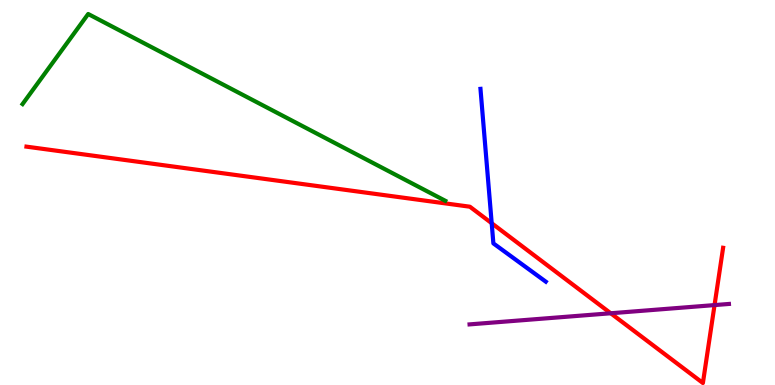[{'lines': ['blue', 'red'], 'intersections': [{'x': 6.34, 'y': 4.2}]}, {'lines': ['green', 'red'], 'intersections': []}, {'lines': ['purple', 'red'], 'intersections': [{'x': 7.88, 'y': 1.86}, {'x': 9.22, 'y': 2.08}]}, {'lines': ['blue', 'green'], 'intersections': []}, {'lines': ['blue', 'purple'], 'intersections': []}, {'lines': ['green', 'purple'], 'intersections': []}]